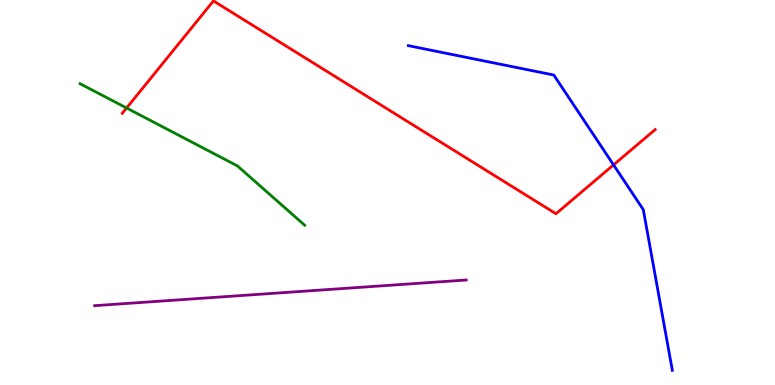[{'lines': ['blue', 'red'], 'intersections': [{'x': 7.92, 'y': 5.72}]}, {'lines': ['green', 'red'], 'intersections': [{'x': 1.63, 'y': 7.19}]}, {'lines': ['purple', 'red'], 'intersections': []}, {'lines': ['blue', 'green'], 'intersections': []}, {'lines': ['blue', 'purple'], 'intersections': []}, {'lines': ['green', 'purple'], 'intersections': []}]